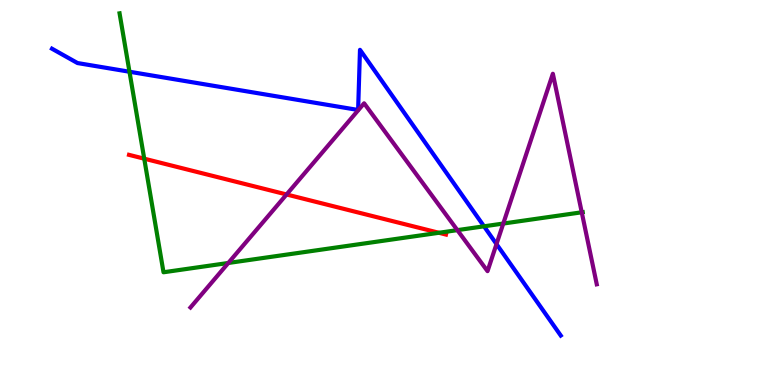[{'lines': ['blue', 'red'], 'intersections': []}, {'lines': ['green', 'red'], 'intersections': [{'x': 1.86, 'y': 5.88}, {'x': 5.66, 'y': 3.95}]}, {'lines': ['purple', 'red'], 'intersections': [{'x': 3.7, 'y': 4.95}]}, {'lines': ['blue', 'green'], 'intersections': [{'x': 1.67, 'y': 8.14}, {'x': 6.25, 'y': 4.12}]}, {'lines': ['blue', 'purple'], 'intersections': [{'x': 6.41, 'y': 3.66}]}, {'lines': ['green', 'purple'], 'intersections': [{'x': 2.95, 'y': 3.17}, {'x': 5.9, 'y': 4.02}, {'x': 6.49, 'y': 4.19}, {'x': 7.51, 'y': 4.49}]}]